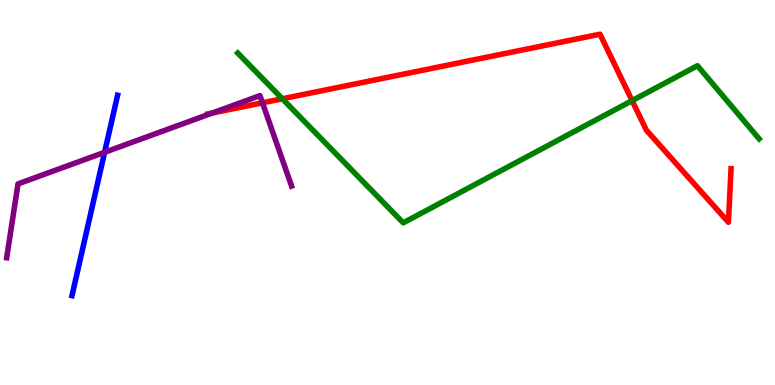[{'lines': ['blue', 'red'], 'intersections': []}, {'lines': ['green', 'red'], 'intersections': [{'x': 3.64, 'y': 7.43}, {'x': 8.16, 'y': 7.39}]}, {'lines': ['purple', 'red'], 'intersections': [{'x': 2.74, 'y': 7.07}, {'x': 3.39, 'y': 7.33}]}, {'lines': ['blue', 'green'], 'intersections': []}, {'lines': ['blue', 'purple'], 'intersections': [{'x': 1.35, 'y': 6.04}]}, {'lines': ['green', 'purple'], 'intersections': []}]